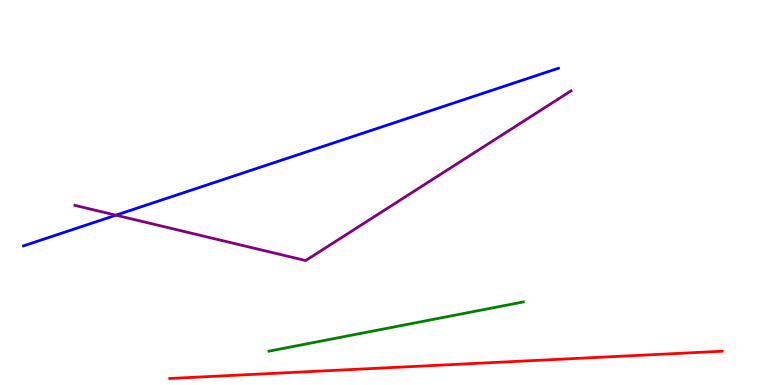[{'lines': ['blue', 'red'], 'intersections': []}, {'lines': ['green', 'red'], 'intersections': []}, {'lines': ['purple', 'red'], 'intersections': []}, {'lines': ['blue', 'green'], 'intersections': []}, {'lines': ['blue', 'purple'], 'intersections': [{'x': 1.5, 'y': 4.41}]}, {'lines': ['green', 'purple'], 'intersections': []}]